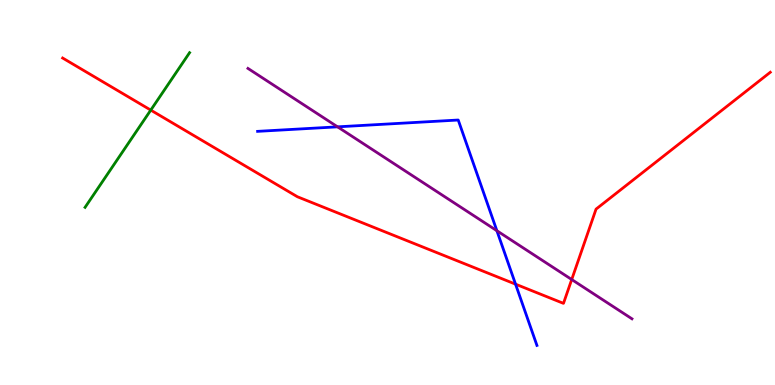[{'lines': ['blue', 'red'], 'intersections': [{'x': 6.65, 'y': 2.62}]}, {'lines': ['green', 'red'], 'intersections': [{'x': 1.95, 'y': 7.14}]}, {'lines': ['purple', 'red'], 'intersections': [{'x': 7.38, 'y': 2.74}]}, {'lines': ['blue', 'green'], 'intersections': []}, {'lines': ['blue', 'purple'], 'intersections': [{'x': 4.36, 'y': 6.71}, {'x': 6.41, 'y': 4.01}]}, {'lines': ['green', 'purple'], 'intersections': []}]